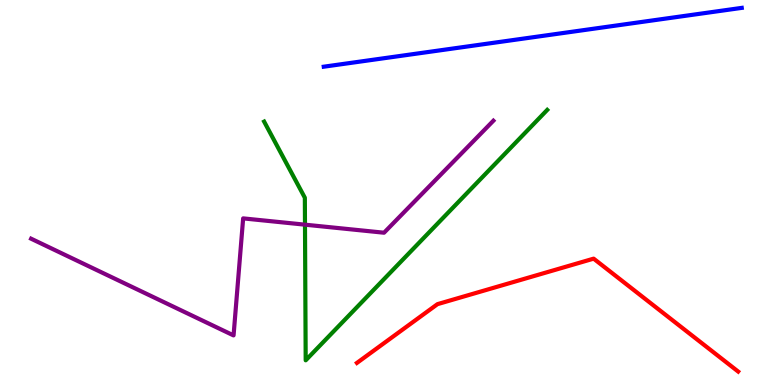[{'lines': ['blue', 'red'], 'intersections': []}, {'lines': ['green', 'red'], 'intersections': []}, {'lines': ['purple', 'red'], 'intersections': []}, {'lines': ['blue', 'green'], 'intersections': []}, {'lines': ['blue', 'purple'], 'intersections': []}, {'lines': ['green', 'purple'], 'intersections': [{'x': 3.94, 'y': 4.16}]}]